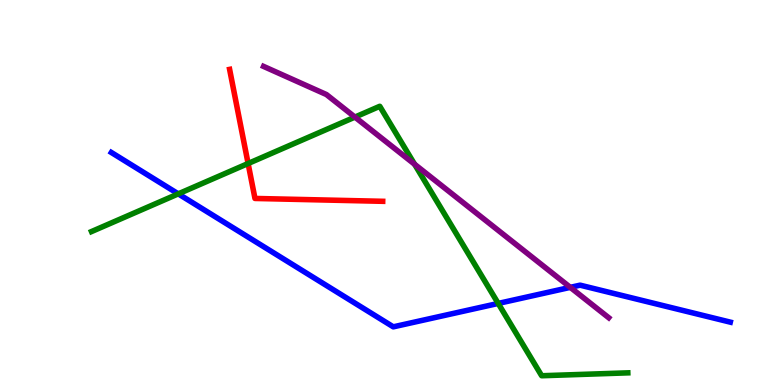[{'lines': ['blue', 'red'], 'intersections': []}, {'lines': ['green', 'red'], 'intersections': [{'x': 3.2, 'y': 5.75}]}, {'lines': ['purple', 'red'], 'intersections': []}, {'lines': ['blue', 'green'], 'intersections': [{'x': 2.3, 'y': 4.96}, {'x': 6.43, 'y': 2.12}]}, {'lines': ['blue', 'purple'], 'intersections': [{'x': 7.36, 'y': 2.54}]}, {'lines': ['green', 'purple'], 'intersections': [{'x': 4.58, 'y': 6.96}, {'x': 5.35, 'y': 5.73}]}]